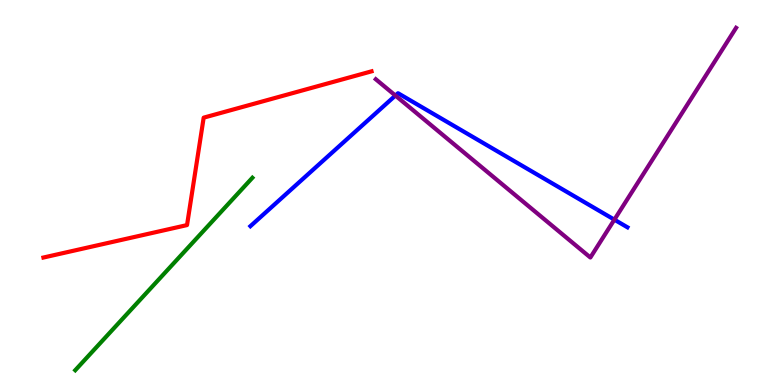[{'lines': ['blue', 'red'], 'intersections': []}, {'lines': ['green', 'red'], 'intersections': []}, {'lines': ['purple', 'red'], 'intersections': []}, {'lines': ['blue', 'green'], 'intersections': []}, {'lines': ['blue', 'purple'], 'intersections': [{'x': 5.1, 'y': 7.52}, {'x': 7.93, 'y': 4.29}]}, {'lines': ['green', 'purple'], 'intersections': []}]